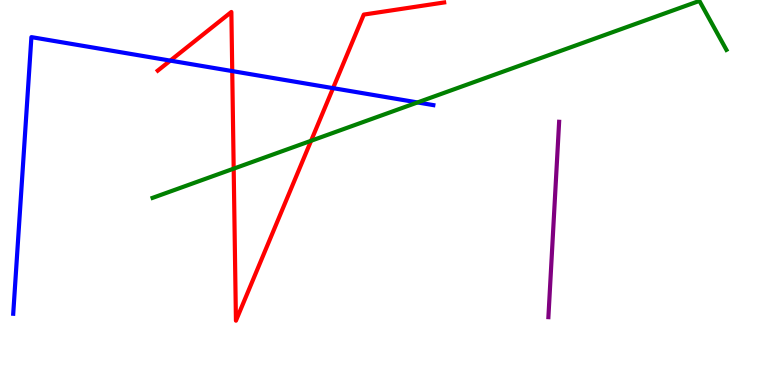[{'lines': ['blue', 'red'], 'intersections': [{'x': 2.2, 'y': 8.43}, {'x': 3.0, 'y': 8.15}, {'x': 4.3, 'y': 7.71}]}, {'lines': ['green', 'red'], 'intersections': [{'x': 3.02, 'y': 5.62}, {'x': 4.01, 'y': 6.34}]}, {'lines': ['purple', 'red'], 'intersections': []}, {'lines': ['blue', 'green'], 'intersections': [{'x': 5.39, 'y': 7.34}]}, {'lines': ['blue', 'purple'], 'intersections': []}, {'lines': ['green', 'purple'], 'intersections': []}]